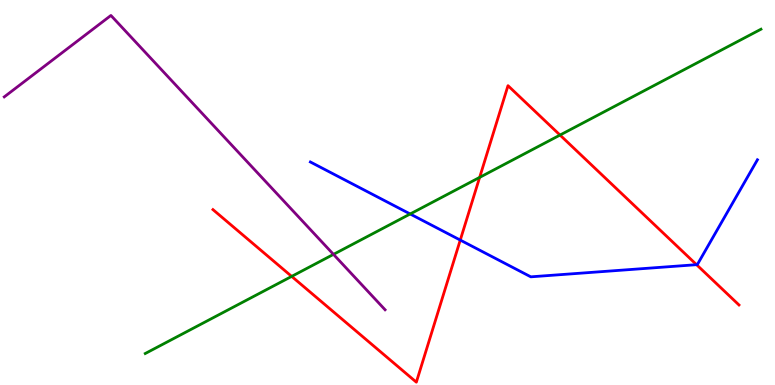[{'lines': ['blue', 'red'], 'intersections': [{'x': 5.94, 'y': 3.76}, {'x': 8.99, 'y': 3.13}]}, {'lines': ['green', 'red'], 'intersections': [{'x': 3.76, 'y': 2.82}, {'x': 6.19, 'y': 5.39}, {'x': 7.23, 'y': 6.49}]}, {'lines': ['purple', 'red'], 'intersections': []}, {'lines': ['blue', 'green'], 'intersections': [{'x': 5.29, 'y': 4.44}]}, {'lines': ['blue', 'purple'], 'intersections': []}, {'lines': ['green', 'purple'], 'intersections': [{'x': 4.3, 'y': 3.39}]}]